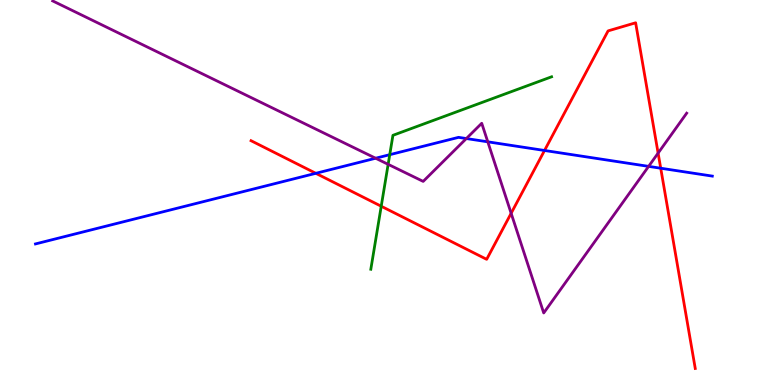[{'lines': ['blue', 'red'], 'intersections': [{'x': 4.08, 'y': 5.5}, {'x': 7.03, 'y': 6.09}, {'x': 8.53, 'y': 5.63}]}, {'lines': ['green', 'red'], 'intersections': [{'x': 4.92, 'y': 4.64}]}, {'lines': ['purple', 'red'], 'intersections': [{'x': 6.6, 'y': 4.46}, {'x': 8.49, 'y': 6.02}]}, {'lines': ['blue', 'green'], 'intersections': [{'x': 5.03, 'y': 5.98}]}, {'lines': ['blue', 'purple'], 'intersections': [{'x': 4.85, 'y': 5.89}, {'x': 6.02, 'y': 6.4}, {'x': 6.29, 'y': 6.32}, {'x': 8.37, 'y': 5.68}]}, {'lines': ['green', 'purple'], 'intersections': [{'x': 5.01, 'y': 5.73}]}]